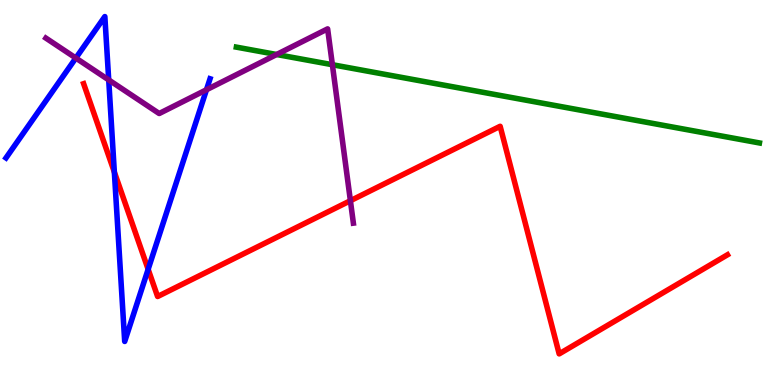[{'lines': ['blue', 'red'], 'intersections': [{'x': 1.48, 'y': 5.53}, {'x': 1.91, 'y': 3.01}]}, {'lines': ['green', 'red'], 'intersections': []}, {'lines': ['purple', 'red'], 'intersections': [{'x': 4.52, 'y': 4.79}]}, {'lines': ['blue', 'green'], 'intersections': []}, {'lines': ['blue', 'purple'], 'intersections': [{'x': 0.979, 'y': 8.49}, {'x': 1.4, 'y': 7.92}, {'x': 2.66, 'y': 7.67}]}, {'lines': ['green', 'purple'], 'intersections': [{'x': 3.57, 'y': 8.58}, {'x': 4.29, 'y': 8.32}]}]